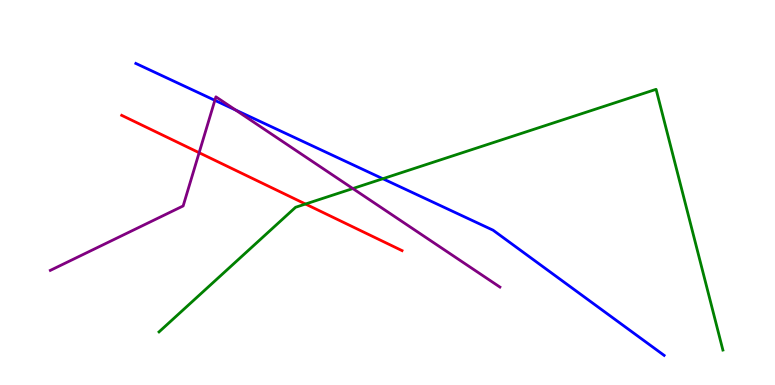[{'lines': ['blue', 'red'], 'intersections': []}, {'lines': ['green', 'red'], 'intersections': [{'x': 3.94, 'y': 4.7}]}, {'lines': ['purple', 'red'], 'intersections': [{'x': 2.57, 'y': 6.03}]}, {'lines': ['blue', 'green'], 'intersections': [{'x': 4.94, 'y': 5.36}]}, {'lines': ['blue', 'purple'], 'intersections': [{'x': 2.77, 'y': 7.39}, {'x': 3.04, 'y': 7.14}]}, {'lines': ['green', 'purple'], 'intersections': [{'x': 4.55, 'y': 5.1}]}]